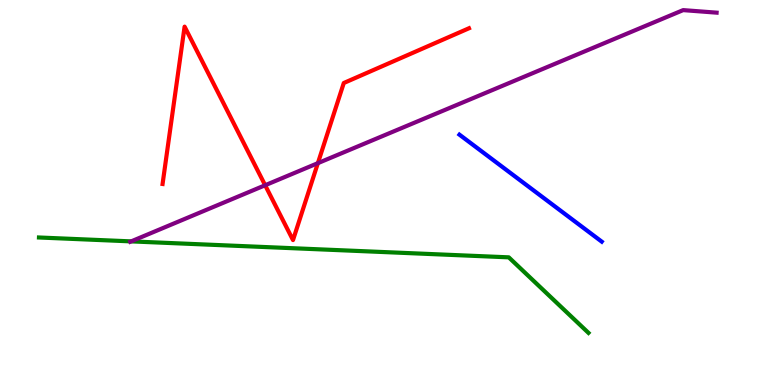[{'lines': ['blue', 'red'], 'intersections': []}, {'lines': ['green', 'red'], 'intersections': []}, {'lines': ['purple', 'red'], 'intersections': [{'x': 3.42, 'y': 5.19}, {'x': 4.1, 'y': 5.76}]}, {'lines': ['blue', 'green'], 'intersections': []}, {'lines': ['blue', 'purple'], 'intersections': []}, {'lines': ['green', 'purple'], 'intersections': [{'x': 1.69, 'y': 3.73}]}]